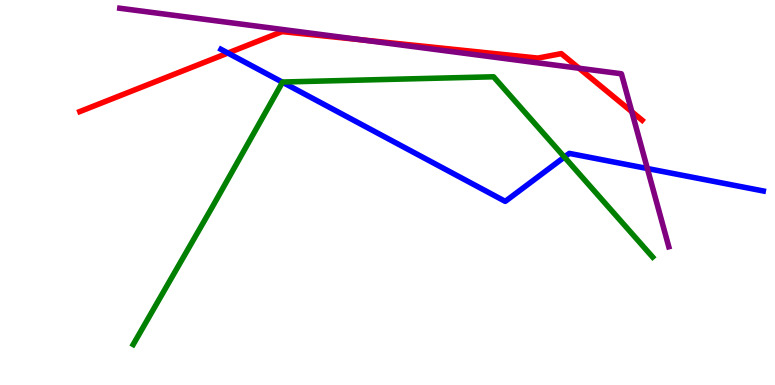[{'lines': ['blue', 'red'], 'intersections': [{'x': 2.94, 'y': 8.62}]}, {'lines': ['green', 'red'], 'intersections': []}, {'lines': ['purple', 'red'], 'intersections': [{'x': 4.66, 'y': 8.97}, {'x': 7.47, 'y': 8.23}, {'x': 8.15, 'y': 7.1}]}, {'lines': ['blue', 'green'], 'intersections': [{'x': 3.64, 'y': 7.86}, {'x': 7.28, 'y': 5.92}]}, {'lines': ['blue', 'purple'], 'intersections': [{'x': 8.35, 'y': 5.62}]}, {'lines': ['green', 'purple'], 'intersections': []}]